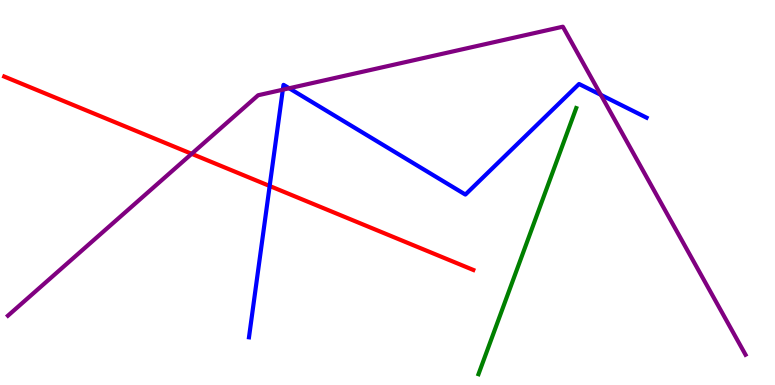[{'lines': ['blue', 'red'], 'intersections': [{'x': 3.48, 'y': 5.17}]}, {'lines': ['green', 'red'], 'intersections': []}, {'lines': ['purple', 'red'], 'intersections': [{'x': 2.47, 'y': 6.0}]}, {'lines': ['blue', 'green'], 'intersections': []}, {'lines': ['blue', 'purple'], 'intersections': [{'x': 3.65, 'y': 7.67}, {'x': 3.73, 'y': 7.71}, {'x': 7.75, 'y': 7.54}]}, {'lines': ['green', 'purple'], 'intersections': []}]